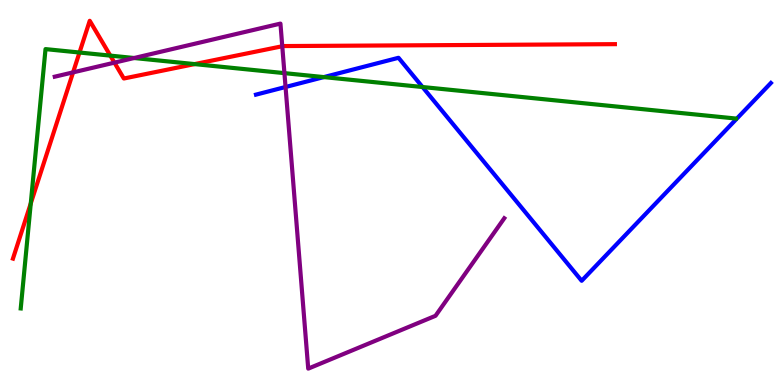[{'lines': ['blue', 'red'], 'intersections': []}, {'lines': ['green', 'red'], 'intersections': [{'x': 0.397, 'y': 4.72}, {'x': 1.03, 'y': 8.64}, {'x': 1.42, 'y': 8.56}, {'x': 2.51, 'y': 8.34}]}, {'lines': ['purple', 'red'], 'intersections': [{'x': 0.943, 'y': 8.12}, {'x': 1.48, 'y': 8.37}, {'x': 3.64, 'y': 8.8}]}, {'lines': ['blue', 'green'], 'intersections': [{'x': 4.18, 'y': 8.0}, {'x': 5.45, 'y': 7.74}]}, {'lines': ['blue', 'purple'], 'intersections': [{'x': 3.68, 'y': 7.74}]}, {'lines': ['green', 'purple'], 'intersections': [{'x': 1.73, 'y': 8.49}, {'x': 3.67, 'y': 8.1}]}]